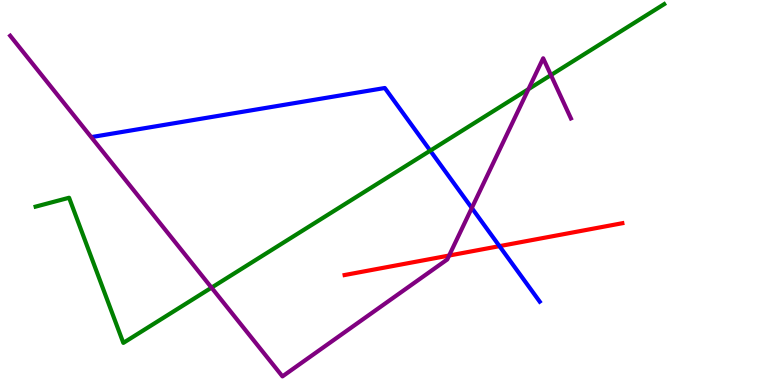[{'lines': ['blue', 'red'], 'intersections': [{'x': 6.44, 'y': 3.61}]}, {'lines': ['green', 'red'], 'intersections': []}, {'lines': ['purple', 'red'], 'intersections': [{'x': 5.8, 'y': 3.36}]}, {'lines': ['blue', 'green'], 'intersections': [{'x': 5.55, 'y': 6.09}]}, {'lines': ['blue', 'purple'], 'intersections': [{'x': 6.09, 'y': 4.6}]}, {'lines': ['green', 'purple'], 'intersections': [{'x': 2.73, 'y': 2.53}, {'x': 6.82, 'y': 7.68}, {'x': 7.11, 'y': 8.05}]}]